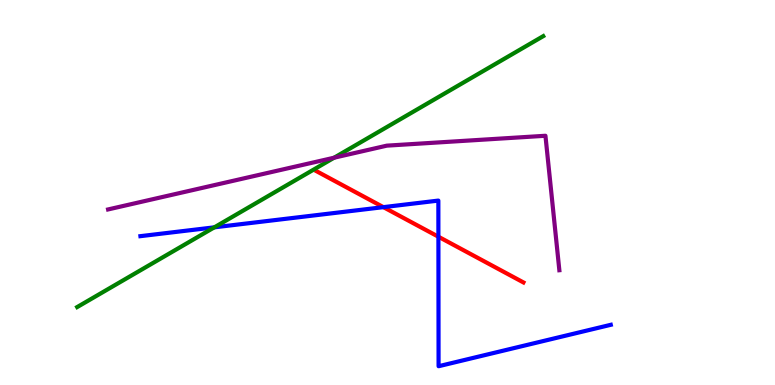[{'lines': ['blue', 'red'], 'intersections': [{'x': 4.95, 'y': 4.62}, {'x': 5.66, 'y': 3.85}]}, {'lines': ['green', 'red'], 'intersections': []}, {'lines': ['purple', 'red'], 'intersections': []}, {'lines': ['blue', 'green'], 'intersections': [{'x': 2.77, 'y': 4.1}]}, {'lines': ['blue', 'purple'], 'intersections': []}, {'lines': ['green', 'purple'], 'intersections': [{'x': 4.31, 'y': 5.9}]}]